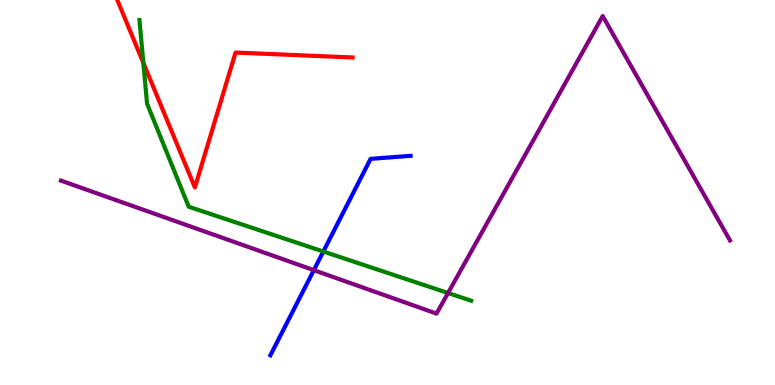[{'lines': ['blue', 'red'], 'intersections': []}, {'lines': ['green', 'red'], 'intersections': [{'x': 1.85, 'y': 8.36}]}, {'lines': ['purple', 'red'], 'intersections': []}, {'lines': ['blue', 'green'], 'intersections': [{'x': 4.17, 'y': 3.47}]}, {'lines': ['blue', 'purple'], 'intersections': [{'x': 4.05, 'y': 2.98}]}, {'lines': ['green', 'purple'], 'intersections': [{'x': 5.78, 'y': 2.39}]}]